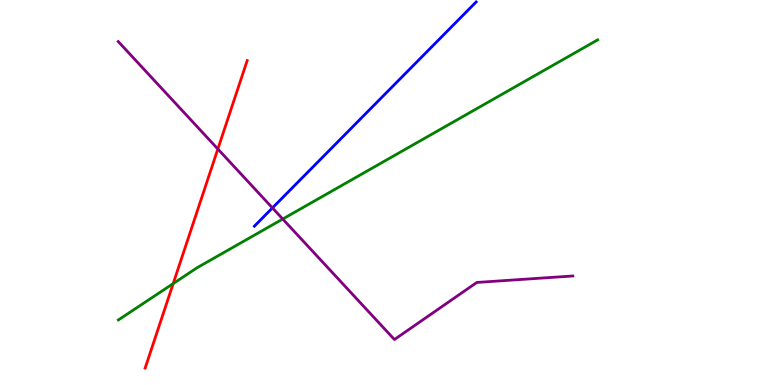[{'lines': ['blue', 'red'], 'intersections': []}, {'lines': ['green', 'red'], 'intersections': [{'x': 2.23, 'y': 2.63}]}, {'lines': ['purple', 'red'], 'intersections': [{'x': 2.81, 'y': 6.13}]}, {'lines': ['blue', 'green'], 'intersections': []}, {'lines': ['blue', 'purple'], 'intersections': [{'x': 3.52, 'y': 4.6}]}, {'lines': ['green', 'purple'], 'intersections': [{'x': 3.65, 'y': 4.31}]}]